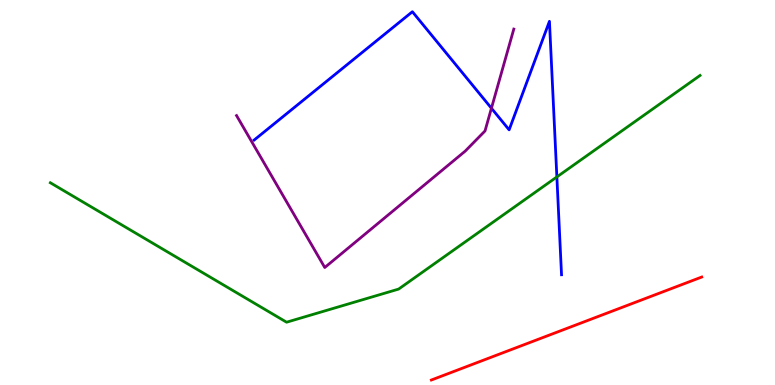[{'lines': ['blue', 'red'], 'intersections': []}, {'lines': ['green', 'red'], 'intersections': []}, {'lines': ['purple', 'red'], 'intersections': []}, {'lines': ['blue', 'green'], 'intersections': [{'x': 7.19, 'y': 5.4}]}, {'lines': ['blue', 'purple'], 'intersections': [{'x': 6.34, 'y': 7.19}]}, {'lines': ['green', 'purple'], 'intersections': []}]